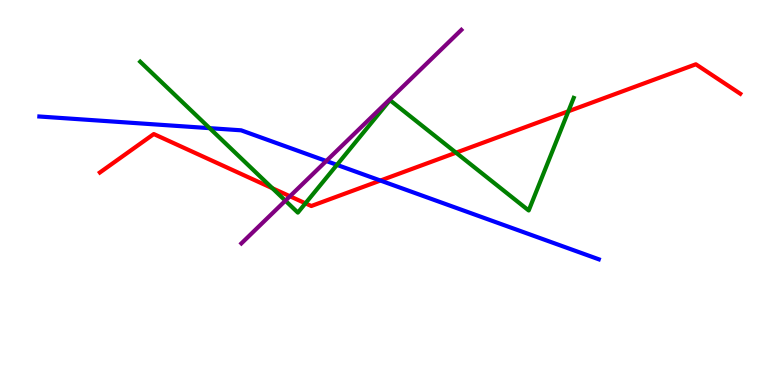[{'lines': ['blue', 'red'], 'intersections': [{'x': 4.91, 'y': 5.31}]}, {'lines': ['green', 'red'], 'intersections': [{'x': 3.51, 'y': 5.11}, {'x': 3.94, 'y': 4.72}, {'x': 5.88, 'y': 6.03}, {'x': 7.33, 'y': 7.11}]}, {'lines': ['purple', 'red'], 'intersections': [{'x': 3.74, 'y': 4.9}]}, {'lines': ['blue', 'green'], 'intersections': [{'x': 2.7, 'y': 6.67}, {'x': 4.35, 'y': 5.72}]}, {'lines': ['blue', 'purple'], 'intersections': [{'x': 4.21, 'y': 5.82}]}, {'lines': ['green', 'purple'], 'intersections': [{'x': 3.68, 'y': 4.79}]}]